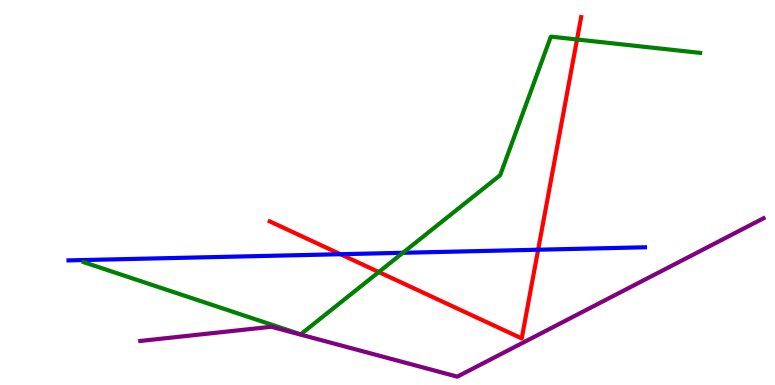[{'lines': ['blue', 'red'], 'intersections': [{'x': 4.39, 'y': 3.4}, {'x': 6.94, 'y': 3.51}]}, {'lines': ['green', 'red'], 'intersections': [{'x': 4.89, 'y': 2.93}, {'x': 7.45, 'y': 8.97}]}, {'lines': ['purple', 'red'], 'intersections': []}, {'lines': ['blue', 'green'], 'intersections': [{'x': 5.2, 'y': 3.43}]}, {'lines': ['blue', 'purple'], 'intersections': []}, {'lines': ['green', 'purple'], 'intersections': []}]